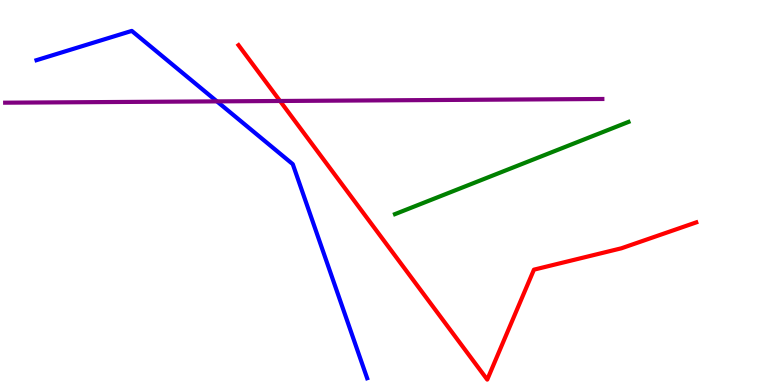[{'lines': ['blue', 'red'], 'intersections': []}, {'lines': ['green', 'red'], 'intersections': []}, {'lines': ['purple', 'red'], 'intersections': [{'x': 3.61, 'y': 7.38}]}, {'lines': ['blue', 'green'], 'intersections': []}, {'lines': ['blue', 'purple'], 'intersections': [{'x': 2.8, 'y': 7.37}]}, {'lines': ['green', 'purple'], 'intersections': []}]